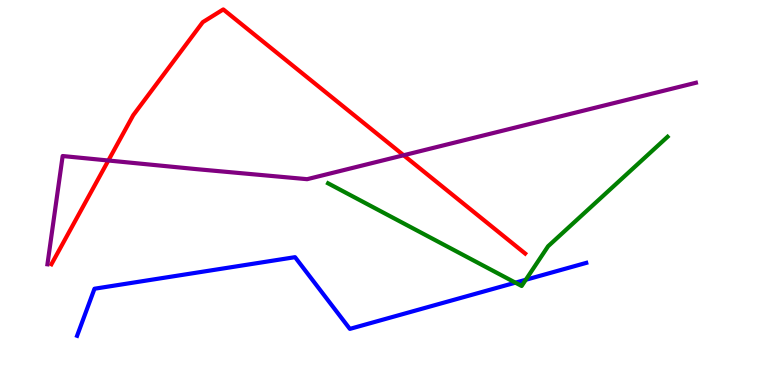[{'lines': ['blue', 'red'], 'intersections': []}, {'lines': ['green', 'red'], 'intersections': []}, {'lines': ['purple', 'red'], 'intersections': [{'x': 1.4, 'y': 5.83}, {'x': 5.21, 'y': 5.97}]}, {'lines': ['blue', 'green'], 'intersections': [{'x': 6.65, 'y': 2.66}, {'x': 6.78, 'y': 2.73}]}, {'lines': ['blue', 'purple'], 'intersections': []}, {'lines': ['green', 'purple'], 'intersections': []}]